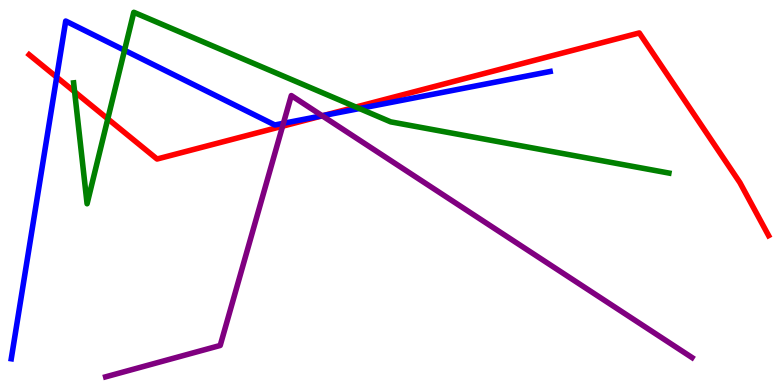[{'lines': ['blue', 'red'], 'intersections': [{'x': 0.731, 'y': 8.0}, {'x': 4.17, 'y': 7.0}]}, {'lines': ['green', 'red'], 'intersections': [{'x': 0.963, 'y': 7.62}, {'x': 1.39, 'y': 6.91}, {'x': 4.59, 'y': 7.22}]}, {'lines': ['purple', 'red'], 'intersections': [{'x': 3.65, 'y': 6.72}, {'x': 4.16, 'y': 6.99}]}, {'lines': ['blue', 'green'], 'intersections': [{'x': 1.61, 'y': 8.69}, {'x': 4.64, 'y': 7.18}]}, {'lines': ['blue', 'purple'], 'intersections': [{'x': 3.66, 'y': 6.8}, {'x': 4.16, 'y': 6.99}]}, {'lines': ['green', 'purple'], 'intersections': []}]